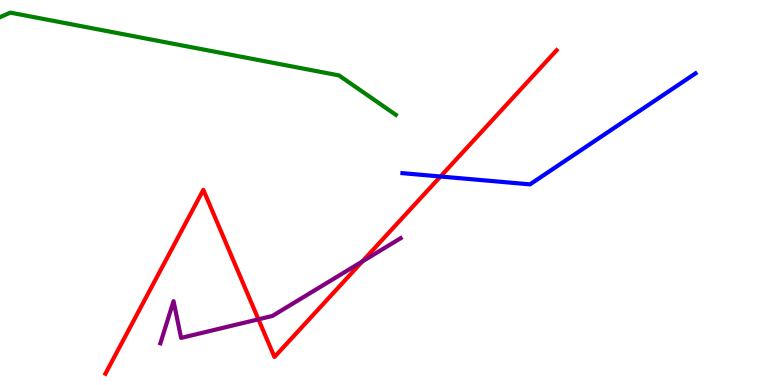[{'lines': ['blue', 'red'], 'intersections': [{'x': 5.68, 'y': 5.42}]}, {'lines': ['green', 'red'], 'intersections': []}, {'lines': ['purple', 'red'], 'intersections': [{'x': 3.33, 'y': 1.71}, {'x': 4.68, 'y': 3.21}]}, {'lines': ['blue', 'green'], 'intersections': []}, {'lines': ['blue', 'purple'], 'intersections': []}, {'lines': ['green', 'purple'], 'intersections': []}]